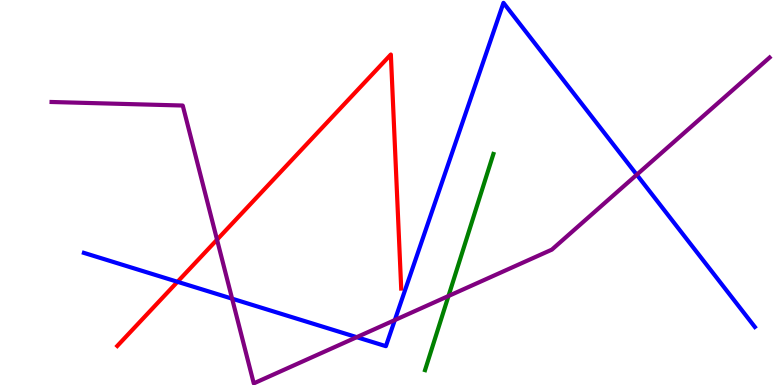[{'lines': ['blue', 'red'], 'intersections': [{'x': 2.29, 'y': 2.68}]}, {'lines': ['green', 'red'], 'intersections': []}, {'lines': ['purple', 'red'], 'intersections': [{'x': 2.8, 'y': 3.77}]}, {'lines': ['blue', 'green'], 'intersections': []}, {'lines': ['blue', 'purple'], 'intersections': [{'x': 2.99, 'y': 2.24}, {'x': 4.6, 'y': 1.24}, {'x': 5.09, 'y': 1.69}, {'x': 8.22, 'y': 5.46}]}, {'lines': ['green', 'purple'], 'intersections': [{'x': 5.79, 'y': 2.31}]}]